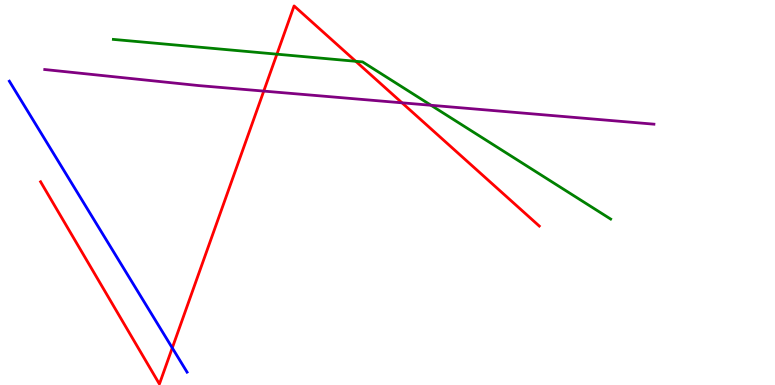[{'lines': ['blue', 'red'], 'intersections': [{'x': 2.22, 'y': 0.963}]}, {'lines': ['green', 'red'], 'intersections': [{'x': 3.57, 'y': 8.59}, {'x': 4.59, 'y': 8.41}]}, {'lines': ['purple', 'red'], 'intersections': [{'x': 3.4, 'y': 7.63}, {'x': 5.19, 'y': 7.33}]}, {'lines': ['blue', 'green'], 'intersections': []}, {'lines': ['blue', 'purple'], 'intersections': []}, {'lines': ['green', 'purple'], 'intersections': [{'x': 5.56, 'y': 7.27}]}]